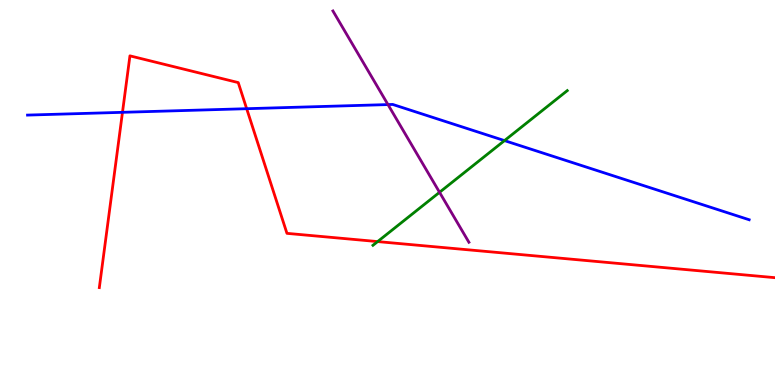[{'lines': ['blue', 'red'], 'intersections': [{'x': 1.58, 'y': 7.08}, {'x': 3.18, 'y': 7.18}]}, {'lines': ['green', 'red'], 'intersections': [{'x': 4.87, 'y': 3.73}]}, {'lines': ['purple', 'red'], 'intersections': []}, {'lines': ['blue', 'green'], 'intersections': [{'x': 6.51, 'y': 6.35}]}, {'lines': ['blue', 'purple'], 'intersections': [{'x': 5.01, 'y': 7.28}]}, {'lines': ['green', 'purple'], 'intersections': [{'x': 5.67, 'y': 5.01}]}]